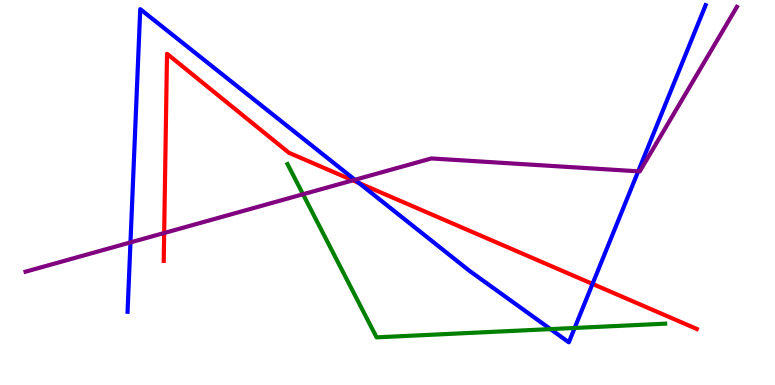[{'lines': ['blue', 'red'], 'intersections': [{'x': 4.63, 'y': 5.25}, {'x': 7.65, 'y': 2.63}]}, {'lines': ['green', 'red'], 'intersections': []}, {'lines': ['purple', 'red'], 'intersections': [{'x': 2.12, 'y': 3.95}, {'x': 4.55, 'y': 5.32}]}, {'lines': ['blue', 'green'], 'intersections': [{'x': 7.1, 'y': 1.45}, {'x': 7.41, 'y': 1.48}]}, {'lines': ['blue', 'purple'], 'intersections': [{'x': 1.68, 'y': 3.7}, {'x': 4.58, 'y': 5.33}, {'x': 8.23, 'y': 5.55}]}, {'lines': ['green', 'purple'], 'intersections': [{'x': 3.91, 'y': 4.95}]}]